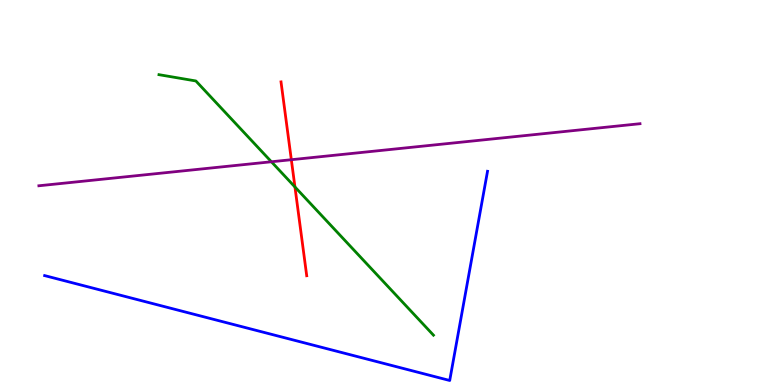[{'lines': ['blue', 'red'], 'intersections': []}, {'lines': ['green', 'red'], 'intersections': [{'x': 3.81, 'y': 5.14}]}, {'lines': ['purple', 'red'], 'intersections': [{'x': 3.76, 'y': 5.85}]}, {'lines': ['blue', 'green'], 'intersections': []}, {'lines': ['blue', 'purple'], 'intersections': []}, {'lines': ['green', 'purple'], 'intersections': [{'x': 3.5, 'y': 5.8}]}]